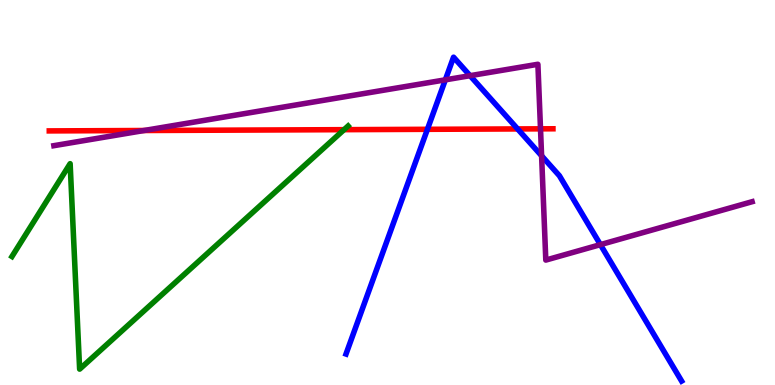[{'lines': ['blue', 'red'], 'intersections': [{'x': 5.52, 'y': 6.64}, {'x': 6.68, 'y': 6.65}]}, {'lines': ['green', 'red'], 'intersections': [{'x': 4.44, 'y': 6.63}]}, {'lines': ['purple', 'red'], 'intersections': [{'x': 1.86, 'y': 6.61}, {'x': 6.97, 'y': 6.65}]}, {'lines': ['blue', 'green'], 'intersections': []}, {'lines': ['blue', 'purple'], 'intersections': [{'x': 5.75, 'y': 7.93}, {'x': 6.07, 'y': 8.03}, {'x': 6.99, 'y': 5.95}, {'x': 7.75, 'y': 3.65}]}, {'lines': ['green', 'purple'], 'intersections': []}]